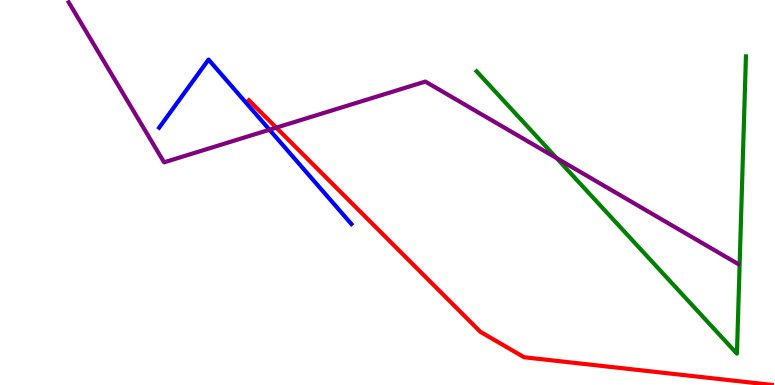[{'lines': ['blue', 'red'], 'intersections': []}, {'lines': ['green', 'red'], 'intersections': []}, {'lines': ['purple', 'red'], 'intersections': [{'x': 3.56, 'y': 6.68}]}, {'lines': ['blue', 'green'], 'intersections': []}, {'lines': ['blue', 'purple'], 'intersections': [{'x': 3.48, 'y': 6.63}]}, {'lines': ['green', 'purple'], 'intersections': [{'x': 7.18, 'y': 5.89}]}]